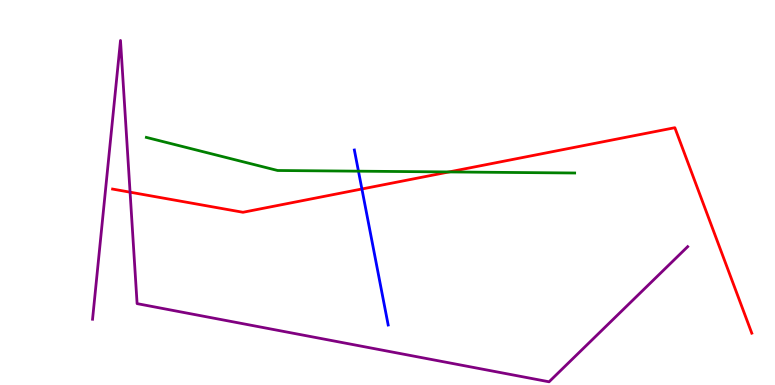[{'lines': ['blue', 'red'], 'intersections': [{'x': 4.67, 'y': 5.09}]}, {'lines': ['green', 'red'], 'intersections': [{'x': 5.79, 'y': 5.53}]}, {'lines': ['purple', 'red'], 'intersections': [{'x': 1.68, 'y': 5.01}]}, {'lines': ['blue', 'green'], 'intersections': [{'x': 4.63, 'y': 5.55}]}, {'lines': ['blue', 'purple'], 'intersections': []}, {'lines': ['green', 'purple'], 'intersections': []}]